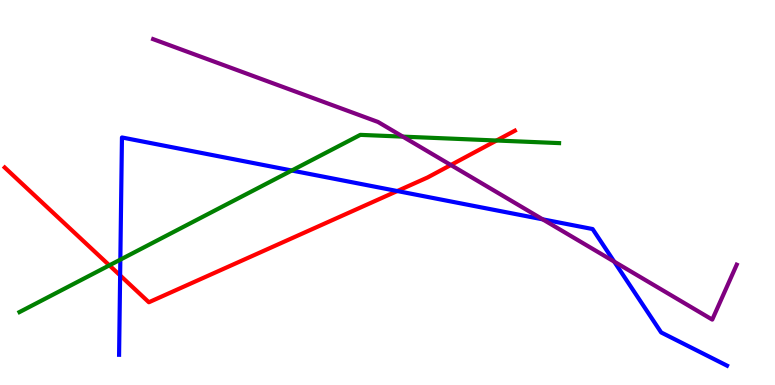[{'lines': ['blue', 'red'], 'intersections': [{'x': 1.55, 'y': 2.85}, {'x': 5.13, 'y': 5.04}]}, {'lines': ['green', 'red'], 'intersections': [{'x': 1.41, 'y': 3.11}, {'x': 6.41, 'y': 6.35}]}, {'lines': ['purple', 'red'], 'intersections': [{'x': 5.82, 'y': 5.71}]}, {'lines': ['blue', 'green'], 'intersections': [{'x': 1.55, 'y': 3.26}, {'x': 3.76, 'y': 5.57}]}, {'lines': ['blue', 'purple'], 'intersections': [{'x': 7.0, 'y': 4.3}, {'x': 7.93, 'y': 3.2}]}, {'lines': ['green', 'purple'], 'intersections': [{'x': 5.2, 'y': 6.45}]}]